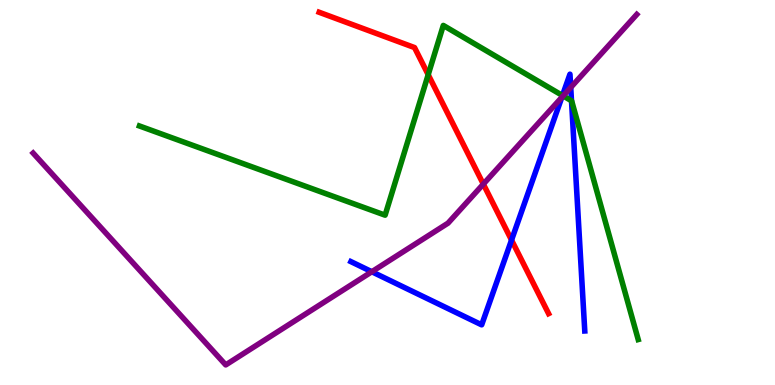[{'lines': ['blue', 'red'], 'intersections': [{'x': 6.6, 'y': 3.76}]}, {'lines': ['green', 'red'], 'intersections': [{'x': 5.53, 'y': 8.06}]}, {'lines': ['purple', 'red'], 'intersections': [{'x': 6.24, 'y': 5.22}]}, {'lines': ['blue', 'green'], 'intersections': [{'x': 7.26, 'y': 7.52}, {'x': 7.37, 'y': 7.38}]}, {'lines': ['blue', 'purple'], 'intersections': [{'x': 4.8, 'y': 2.94}, {'x': 7.25, 'y': 7.47}, {'x': 7.36, 'y': 7.73}]}, {'lines': ['green', 'purple'], 'intersections': [{'x': 7.27, 'y': 7.51}]}]